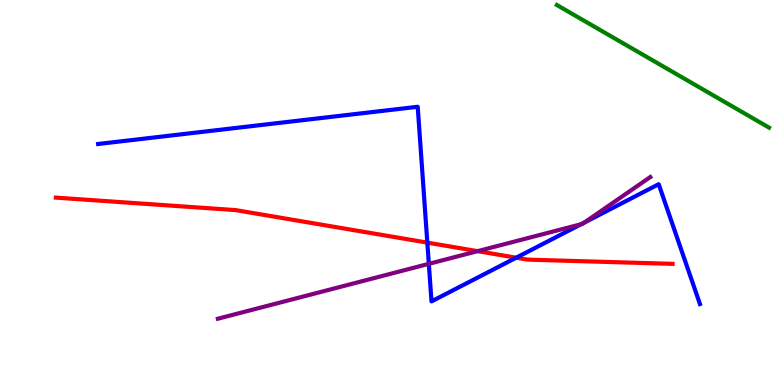[{'lines': ['blue', 'red'], 'intersections': [{'x': 5.51, 'y': 3.7}, {'x': 6.66, 'y': 3.31}]}, {'lines': ['green', 'red'], 'intersections': []}, {'lines': ['purple', 'red'], 'intersections': [{'x': 6.16, 'y': 3.48}]}, {'lines': ['blue', 'green'], 'intersections': []}, {'lines': ['blue', 'purple'], 'intersections': [{'x': 5.53, 'y': 3.15}, {'x': 7.5, 'y': 4.18}, {'x': 7.54, 'y': 4.22}]}, {'lines': ['green', 'purple'], 'intersections': []}]